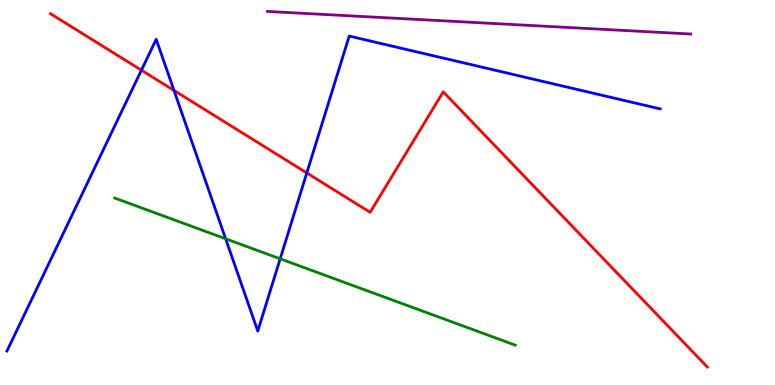[{'lines': ['blue', 'red'], 'intersections': [{'x': 1.82, 'y': 8.18}, {'x': 2.25, 'y': 7.65}, {'x': 3.96, 'y': 5.51}]}, {'lines': ['green', 'red'], 'intersections': []}, {'lines': ['purple', 'red'], 'intersections': []}, {'lines': ['blue', 'green'], 'intersections': [{'x': 2.91, 'y': 3.8}, {'x': 3.62, 'y': 3.28}]}, {'lines': ['blue', 'purple'], 'intersections': []}, {'lines': ['green', 'purple'], 'intersections': []}]